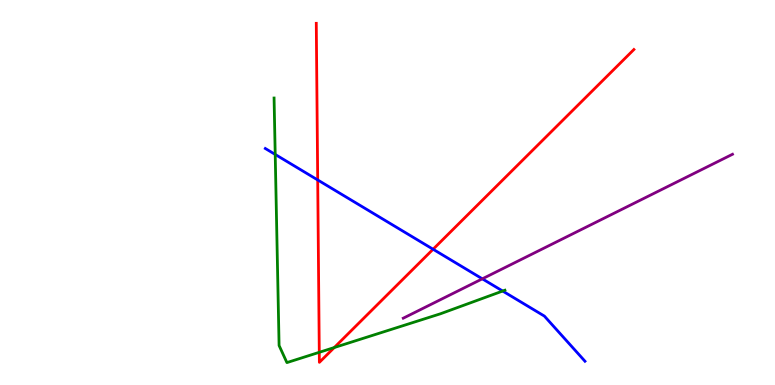[{'lines': ['blue', 'red'], 'intersections': [{'x': 4.1, 'y': 5.33}, {'x': 5.59, 'y': 3.53}]}, {'lines': ['green', 'red'], 'intersections': [{'x': 4.12, 'y': 0.849}, {'x': 4.31, 'y': 0.973}]}, {'lines': ['purple', 'red'], 'intersections': []}, {'lines': ['blue', 'green'], 'intersections': [{'x': 3.55, 'y': 5.99}, {'x': 6.49, 'y': 2.44}]}, {'lines': ['blue', 'purple'], 'intersections': [{'x': 6.22, 'y': 2.76}]}, {'lines': ['green', 'purple'], 'intersections': []}]